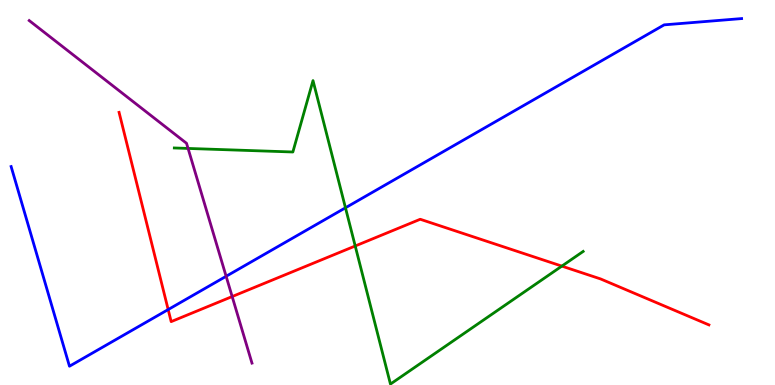[{'lines': ['blue', 'red'], 'intersections': [{'x': 2.17, 'y': 1.96}]}, {'lines': ['green', 'red'], 'intersections': [{'x': 4.58, 'y': 3.61}, {'x': 7.25, 'y': 3.09}]}, {'lines': ['purple', 'red'], 'intersections': [{'x': 3.0, 'y': 2.3}]}, {'lines': ['blue', 'green'], 'intersections': [{'x': 4.46, 'y': 4.6}]}, {'lines': ['blue', 'purple'], 'intersections': [{'x': 2.92, 'y': 2.82}]}, {'lines': ['green', 'purple'], 'intersections': [{'x': 2.43, 'y': 6.14}]}]